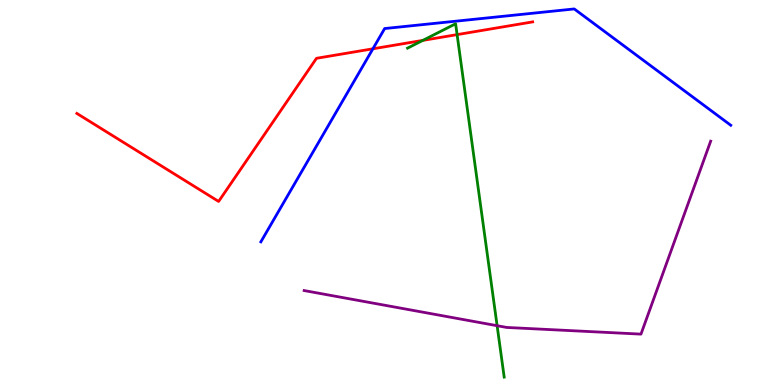[{'lines': ['blue', 'red'], 'intersections': [{'x': 4.81, 'y': 8.73}]}, {'lines': ['green', 'red'], 'intersections': [{'x': 5.46, 'y': 8.95}, {'x': 5.9, 'y': 9.1}]}, {'lines': ['purple', 'red'], 'intersections': []}, {'lines': ['blue', 'green'], 'intersections': []}, {'lines': ['blue', 'purple'], 'intersections': []}, {'lines': ['green', 'purple'], 'intersections': [{'x': 6.41, 'y': 1.54}]}]